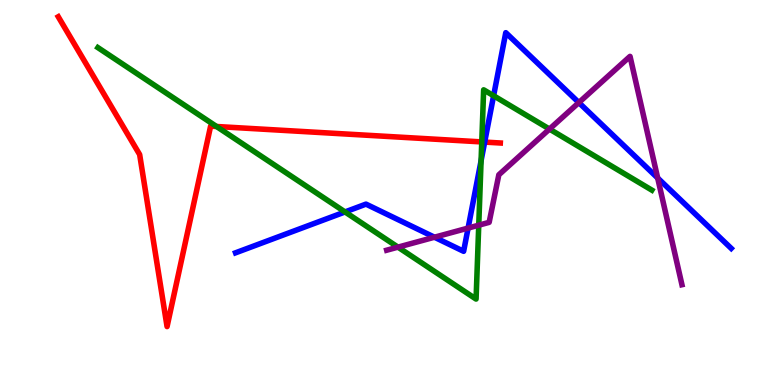[{'lines': ['blue', 'red'], 'intersections': [{'x': 6.25, 'y': 6.31}]}, {'lines': ['green', 'red'], 'intersections': [{'x': 2.79, 'y': 6.71}, {'x': 6.22, 'y': 6.31}]}, {'lines': ['purple', 'red'], 'intersections': []}, {'lines': ['blue', 'green'], 'intersections': [{'x': 4.45, 'y': 4.5}, {'x': 6.21, 'y': 5.83}, {'x': 6.37, 'y': 7.51}]}, {'lines': ['blue', 'purple'], 'intersections': [{'x': 5.61, 'y': 3.84}, {'x': 6.04, 'y': 4.08}, {'x': 7.47, 'y': 7.34}, {'x': 8.49, 'y': 5.38}]}, {'lines': ['green', 'purple'], 'intersections': [{'x': 5.14, 'y': 3.58}, {'x': 6.18, 'y': 4.15}, {'x': 7.09, 'y': 6.65}]}]